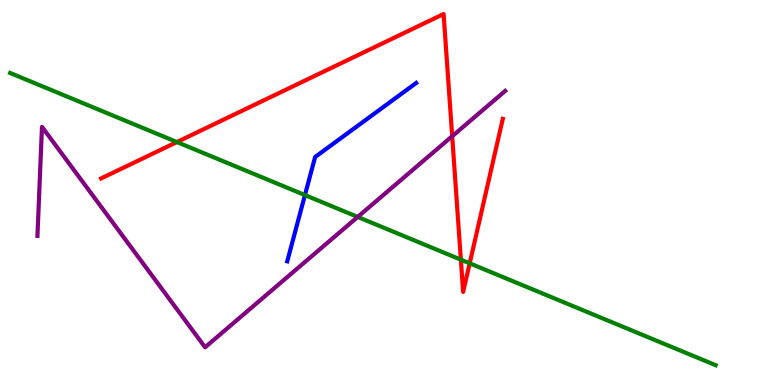[{'lines': ['blue', 'red'], 'intersections': []}, {'lines': ['green', 'red'], 'intersections': [{'x': 2.28, 'y': 6.31}, {'x': 5.95, 'y': 3.26}, {'x': 6.06, 'y': 3.16}]}, {'lines': ['purple', 'red'], 'intersections': [{'x': 5.83, 'y': 6.46}]}, {'lines': ['blue', 'green'], 'intersections': [{'x': 3.93, 'y': 4.93}]}, {'lines': ['blue', 'purple'], 'intersections': []}, {'lines': ['green', 'purple'], 'intersections': [{'x': 4.62, 'y': 4.37}]}]